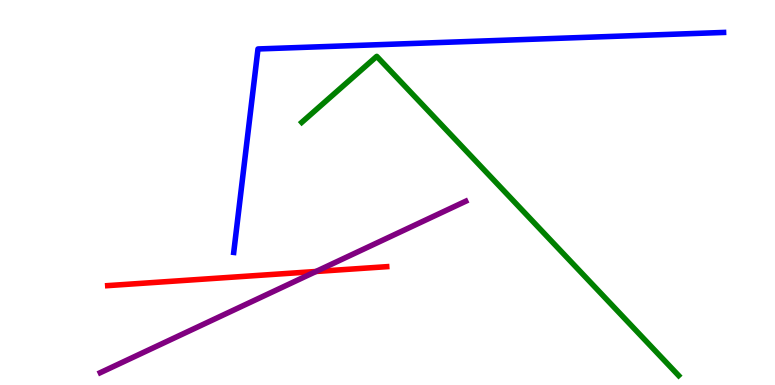[{'lines': ['blue', 'red'], 'intersections': []}, {'lines': ['green', 'red'], 'intersections': []}, {'lines': ['purple', 'red'], 'intersections': [{'x': 4.08, 'y': 2.95}]}, {'lines': ['blue', 'green'], 'intersections': []}, {'lines': ['blue', 'purple'], 'intersections': []}, {'lines': ['green', 'purple'], 'intersections': []}]